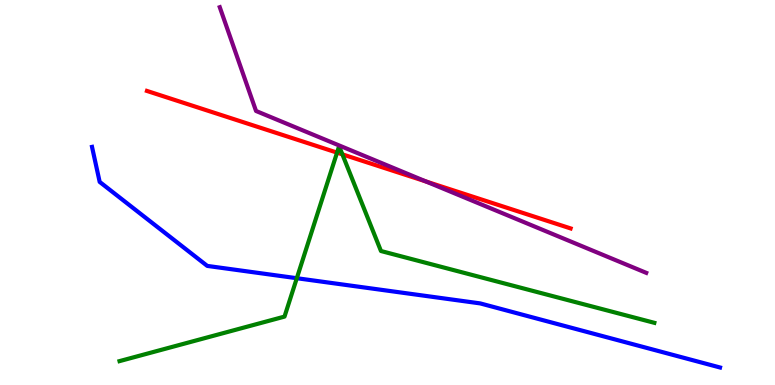[{'lines': ['blue', 'red'], 'intersections': []}, {'lines': ['green', 'red'], 'intersections': [{'x': 4.35, 'y': 6.04}, {'x': 4.42, 'y': 5.99}]}, {'lines': ['purple', 'red'], 'intersections': [{'x': 5.5, 'y': 5.29}]}, {'lines': ['blue', 'green'], 'intersections': [{'x': 3.83, 'y': 2.77}]}, {'lines': ['blue', 'purple'], 'intersections': []}, {'lines': ['green', 'purple'], 'intersections': []}]